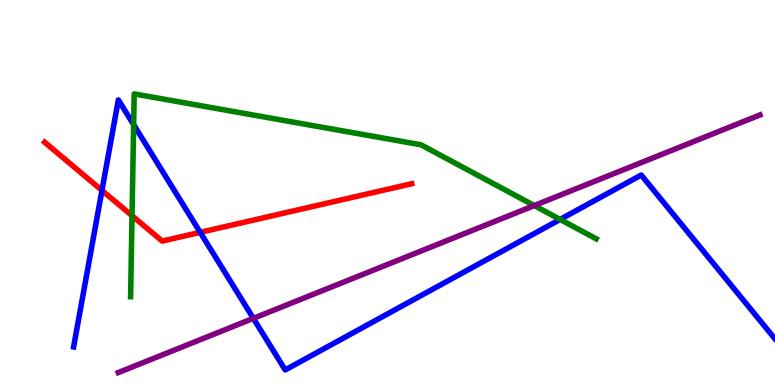[{'lines': ['blue', 'red'], 'intersections': [{'x': 1.32, 'y': 5.05}, {'x': 2.58, 'y': 3.97}]}, {'lines': ['green', 'red'], 'intersections': [{'x': 1.7, 'y': 4.4}]}, {'lines': ['purple', 'red'], 'intersections': []}, {'lines': ['blue', 'green'], 'intersections': [{'x': 1.72, 'y': 6.76}, {'x': 7.23, 'y': 4.3}]}, {'lines': ['blue', 'purple'], 'intersections': [{'x': 3.27, 'y': 1.73}]}, {'lines': ['green', 'purple'], 'intersections': [{'x': 6.89, 'y': 4.66}]}]